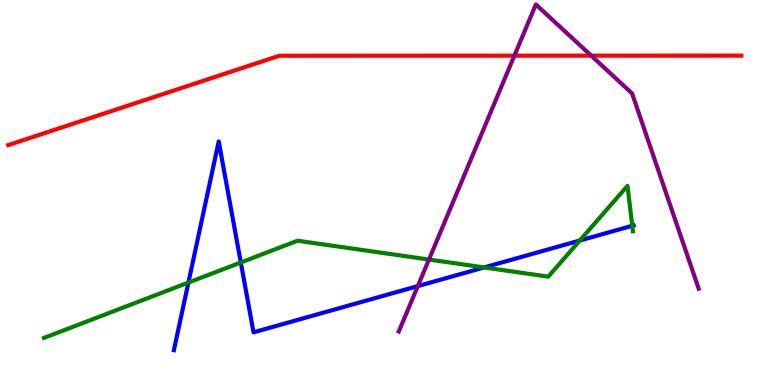[{'lines': ['blue', 'red'], 'intersections': []}, {'lines': ['green', 'red'], 'intersections': []}, {'lines': ['purple', 'red'], 'intersections': [{'x': 6.64, 'y': 8.55}, {'x': 7.63, 'y': 8.55}]}, {'lines': ['blue', 'green'], 'intersections': [{'x': 2.43, 'y': 2.66}, {'x': 3.11, 'y': 3.18}, {'x': 6.25, 'y': 3.05}, {'x': 7.48, 'y': 3.75}, {'x': 8.16, 'y': 4.14}]}, {'lines': ['blue', 'purple'], 'intersections': [{'x': 5.39, 'y': 2.57}]}, {'lines': ['green', 'purple'], 'intersections': [{'x': 5.53, 'y': 3.26}]}]